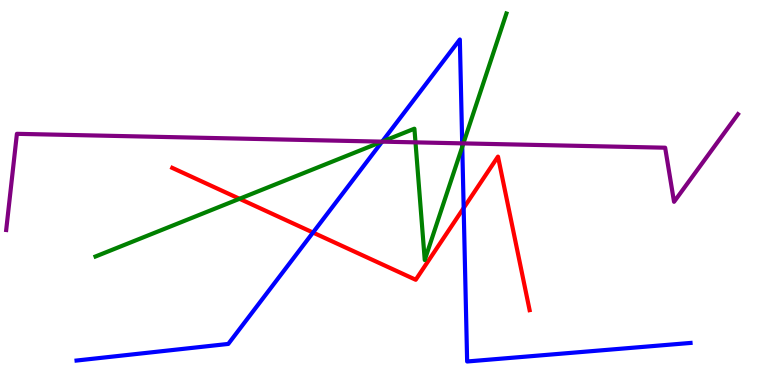[{'lines': ['blue', 'red'], 'intersections': [{'x': 4.04, 'y': 3.96}, {'x': 5.98, 'y': 4.6}]}, {'lines': ['green', 'red'], 'intersections': [{'x': 3.09, 'y': 4.84}]}, {'lines': ['purple', 'red'], 'intersections': []}, {'lines': ['blue', 'green'], 'intersections': [{'x': 4.93, 'y': 6.32}, {'x': 5.96, 'y': 6.19}]}, {'lines': ['blue', 'purple'], 'intersections': [{'x': 4.93, 'y': 6.32}, {'x': 5.96, 'y': 6.28}]}, {'lines': ['green', 'purple'], 'intersections': [{'x': 4.93, 'y': 6.32}, {'x': 5.36, 'y': 6.3}, {'x': 5.98, 'y': 6.28}]}]